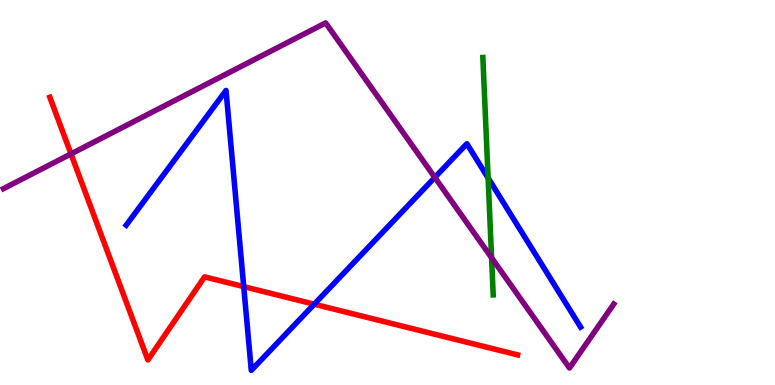[{'lines': ['blue', 'red'], 'intersections': [{'x': 3.14, 'y': 2.56}, {'x': 4.05, 'y': 2.1}]}, {'lines': ['green', 'red'], 'intersections': []}, {'lines': ['purple', 'red'], 'intersections': [{'x': 0.916, 'y': 6.0}]}, {'lines': ['blue', 'green'], 'intersections': [{'x': 6.3, 'y': 5.38}]}, {'lines': ['blue', 'purple'], 'intersections': [{'x': 5.61, 'y': 5.39}]}, {'lines': ['green', 'purple'], 'intersections': [{'x': 6.34, 'y': 3.3}]}]